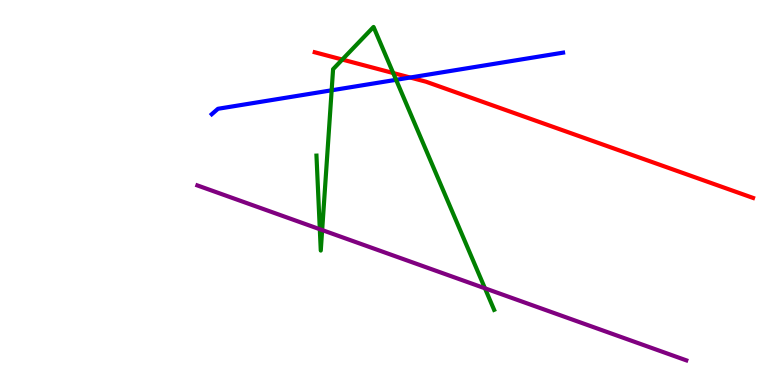[{'lines': ['blue', 'red'], 'intersections': [{'x': 5.29, 'y': 7.99}]}, {'lines': ['green', 'red'], 'intersections': [{'x': 4.42, 'y': 8.45}, {'x': 5.07, 'y': 8.1}]}, {'lines': ['purple', 'red'], 'intersections': []}, {'lines': ['blue', 'green'], 'intersections': [{'x': 4.28, 'y': 7.65}, {'x': 5.11, 'y': 7.93}]}, {'lines': ['blue', 'purple'], 'intersections': []}, {'lines': ['green', 'purple'], 'intersections': [{'x': 4.13, 'y': 4.05}, {'x': 4.16, 'y': 4.02}, {'x': 6.26, 'y': 2.51}]}]